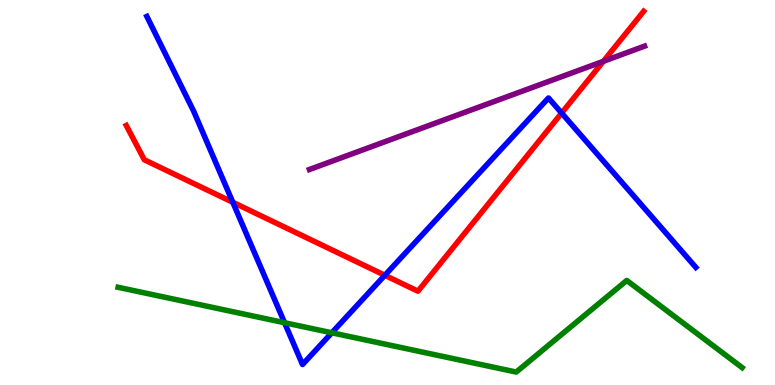[{'lines': ['blue', 'red'], 'intersections': [{'x': 3.0, 'y': 4.75}, {'x': 4.97, 'y': 2.85}, {'x': 7.25, 'y': 7.06}]}, {'lines': ['green', 'red'], 'intersections': []}, {'lines': ['purple', 'red'], 'intersections': [{'x': 7.79, 'y': 8.41}]}, {'lines': ['blue', 'green'], 'intersections': [{'x': 3.67, 'y': 1.62}, {'x': 4.28, 'y': 1.36}]}, {'lines': ['blue', 'purple'], 'intersections': []}, {'lines': ['green', 'purple'], 'intersections': []}]